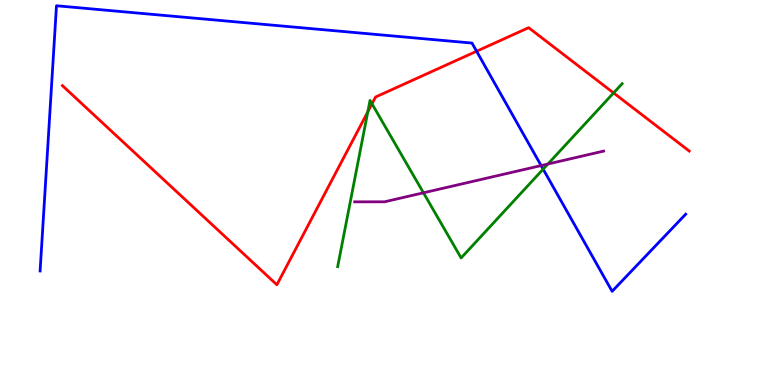[{'lines': ['blue', 'red'], 'intersections': [{'x': 6.15, 'y': 8.67}]}, {'lines': ['green', 'red'], 'intersections': [{'x': 4.75, 'y': 7.1}, {'x': 4.8, 'y': 7.3}, {'x': 7.92, 'y': 7.59}]}, {'lines': ['purple', 'red'], 'intersections': []}, {'lines': ['blue', 'green'], 'intersections': [{'x': 7.01, 'y': 5.61}]}, {'lines': ['blue', 'purple'], 'intersections': [{'x': 6.98, 'y': 5.7}]}, {'lines': ['green', 'purple'], 'intersections': [{'x': 5.46, 'y': 4.99}, {'x': 7.07, 'y': 5.74}]}]